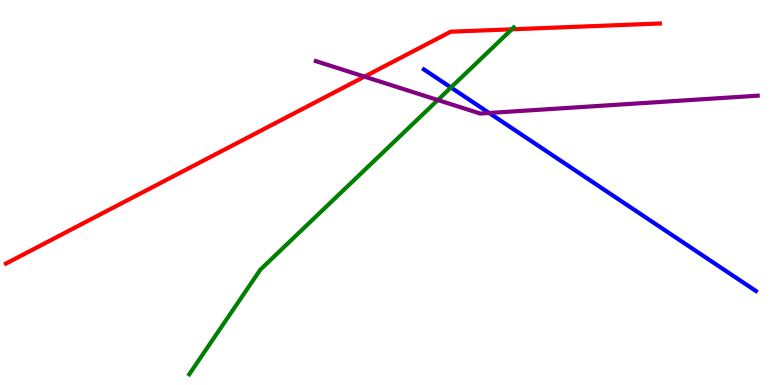[{'lines': ['blue', 'red'], 'intersections': []}, {'lines': ['green', 'red'], 'intersections': [{'x': 6.6, 'y': 9.24}]}, {'lines': ['purple', 'red'], 'intersections': [{'x': 4.7, 'y': 8.01}]}, {'lines': ['blue', 'green'], 'intersections': [{'x': 5.82, 'y': 7.73}]}, {'lines': ['blue', 'purple'], 'intersections': [{'x': 6.31, 'y': 7.07}]}, {'lines': ['green', 'purple'], 'intersections': [{'x': 5.65, 'y': 7.4}]}]